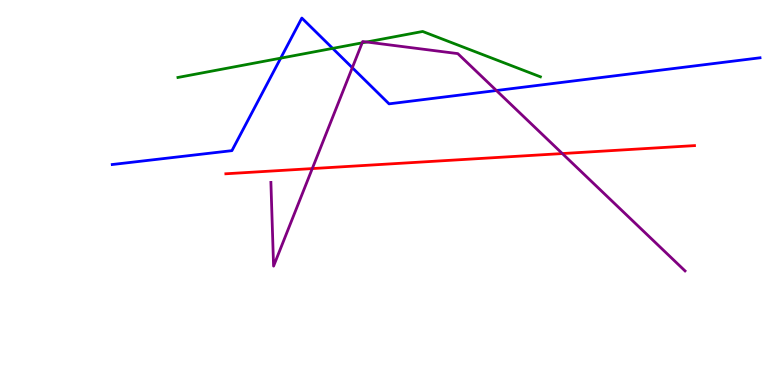[{'lines': ['blue', 'red'], 'intersections': []}, {'lines': ['green', 'red'], 'intersections': []}, {'lines': ['purple', 'red'], 'intersections': [{'x': 4.03, 'y': 5.62}, {'x': 7.26, 'y': 6.01}]}, {'lines': ['blue', 'green'], 'intersections': [{'x': 3.62, 'y': 8.49}, {'x': 4.29, 'y': 8.74}]}, {'lines': ['blue', 'purple'], 'intersections': [{'x': 4.55, 'y': 8.24}, {'x': 6.41, 'y': 7.65}]}, {'lines': ['green', 'purple'], 'intersections': [{'x': 4.67, 'y': 8.89}, {'x': 4.73, 'y': 8.91}]}]